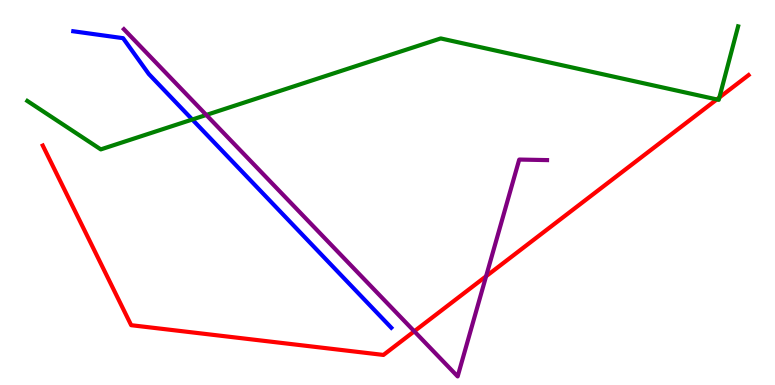[{'lines': ['blue', 'red'], 'intersections': []}, {'lines': ['green', 'red'], 'intersections': [{'x': 9.25, 'y': 7.42}, {'x': 9.28, 'y': 7.47}]}, {'lines': ['purple', 'red'], 'intersections': [{'x': 5.35, 'y': 1.39}, {'x': 6.27, 'y': 2.82}]}, {'lines': ['blue', 'green'], 'intersections': [{'x': 2.48, 'y': 6.9}]}, {'lines': ['blue', 'purple'], 'intersections': []}, {'lines': ['green', 'purple'], 'intersections': [{'x': 2.66, 'y': 7.01}]}]